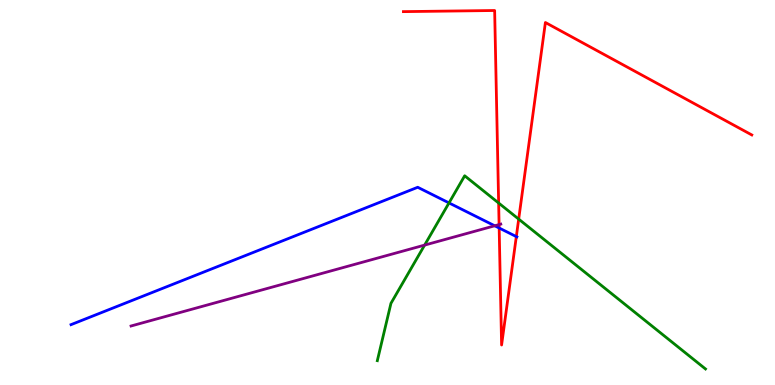[{'lines': ['blue', 'red'], 'intersections': [{'x': 6.44, 'y': 4.08}, {'x': 6.66, 'y': 3.85}]}, {'lines': ['green', 'red'], 'intersections': [{'x': 6.43, 'y': 4.73}, {'x': 6.69, 'y': 4.31}]}, {'lines': ['purple', 'red'], 'intersections': [{'x': 6.44, 'y': 4.17}]}, {'lines': ['blue', 'green'], 'intersections': [{'x': 5.79, 'y': 4.73}]}, {'lines': ['blue', 'purple'], 'intersections': [{'x': 6.38, 'y': 4.14}]}, {'lines': ['green', 'purple'], 'intersections': [{'x': 5.48, 'y': 3.63}]}]